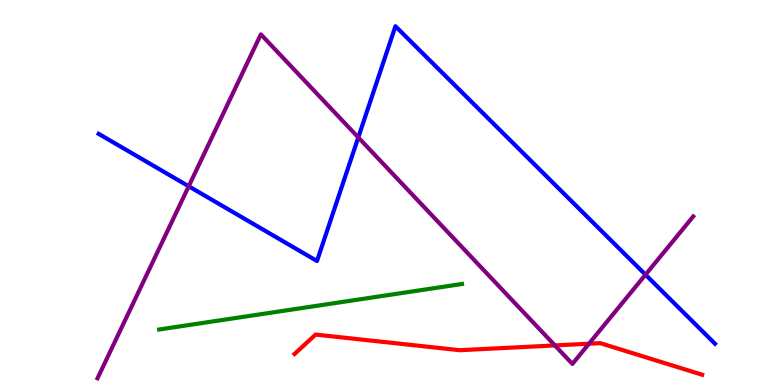[{'lines': ['blue', 'red'], 'intersections': []}, {'lines': ['green', 'red'], 'intersections': []}, {'lines': ['purple', 'red'], 'intersections': [{'x': 7.16, 'y': 1.03}, {'x': 7.6, 'y': 1.07}]}, {'lines': ['blue', 'green'], 'intersections': []}, {'lines': ['blue', 'purple'], 'intersections': [{'x': 2.43, 'y': 5.16}, {'x': 4.62, 'y': 6.43}, {'x': 8.33, 'y': 2.87}]}, {'lines': ['green', 'purple'], 'intersections': []}]